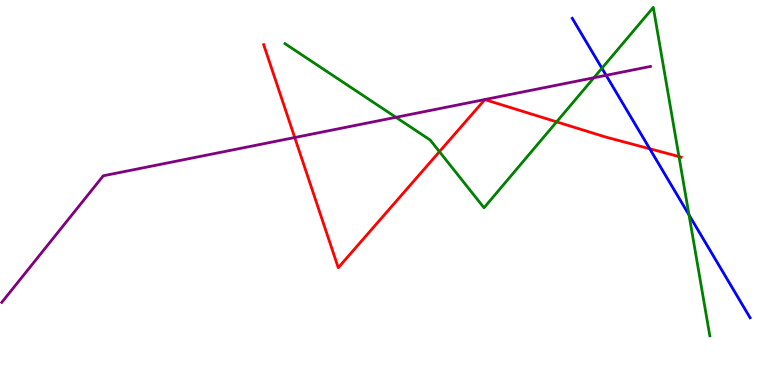[{'lines': ['blue', 'red'], 'intersections': [{'x': 8.38, 'y': 6.14}]}, {'lines': ['green', 'red'], 'intersections': [{'x': 5.67, 'y': 6.06}, {'x': 7.18, 'y': 6.83}, {'x': 8.76, 'y': 5.93}]}, {'lines': ['purple', 'red'], 'intersections': [{'x': 3.8, 'y': 6.43}]}, {'lines': ['blue', 'green'], 'intersections': [{'x': 7.77, 'y': 8.23}, {'x': 8.89, 'y': 4.42}]}, {'lines': ['blue', 'purple'], 'intersections': [{'x': 7.82, 'y': 8.04}]}, {'lines': ['green', 'purple'], 'intersections': [{'x': 5.11, 'y': 6.95}, {'x': 7.66, 'y': 7.98}]}]